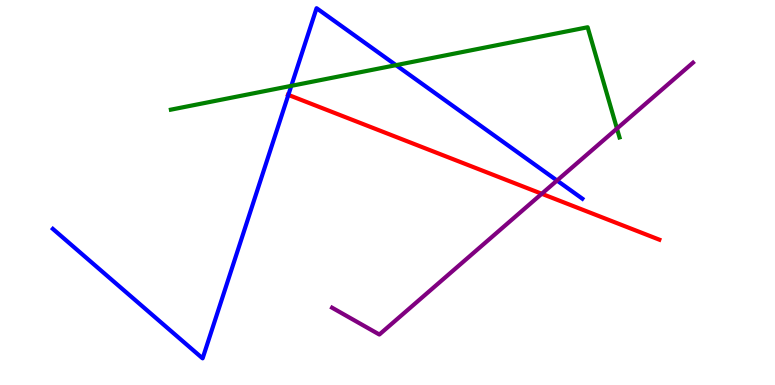[{'lines': ['blue', 'red'], 'intersections': [{'x': 3.72, 'y': 7.54}]}, {'lines': ['green', 'red'], 'intersections': []}, {'lines': ['purple', 'red'], 'intersections': [{'x': 6.99, 'y': 4.97}]}, {'lines': ['blue', 'green'], 'intersections': [{'x': 3.76, 'y': 7.77}, {'x': 5.11, 'y': 8.31}]}, {'lines': ['blue', 'purple'], 'intersections': [{'x': 7.19, 'y': 5.31}]}, {'lines': ['green', 'purple'], 'intersections': [{'x': 7.96, 'y': 6.66}]}]